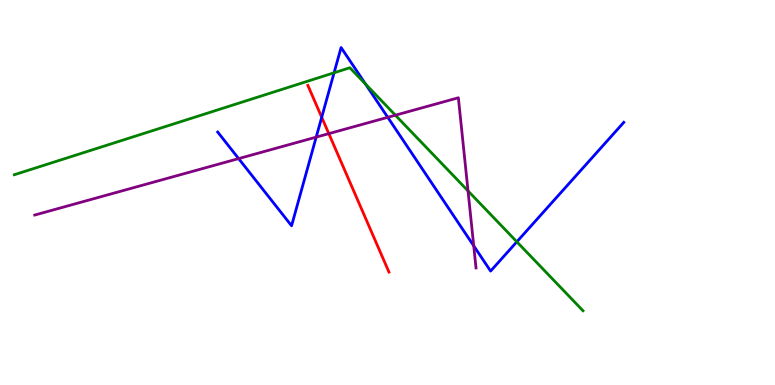[{'lines': ['blue', 'red'], 'intersections': [{'x': 4.15, 'y': 6.95}]}, {'lines': ['green', 'red'], 'intersections': []}, {'lines': ['purple', 'red'], 'intersections': [{'x': 4.24, 'y': 6.53}]}, {'lines': ['blue', 'green'], 'intersections': [{'x': 4.31, 'y': 8.11}, {'x': 4.72, 'y': 7.82}, {'x': 6.67, 'y': 3.72}]}, {'lines': ['blue', 'purple'], 'intersections': [{'x': 3.08, 'y': 5.88}, {'x': 4.08, 'y': 6.44}, {'x': 5.0, 'y': 6.95}, {'x': 6.11, 'y': 3.61}]}, {'lines': ['green', 'purple'], 'intersections': [{'x': 5.1, 'y': 7.01}, {'x': 6.04, 'y': 5.04}]}]